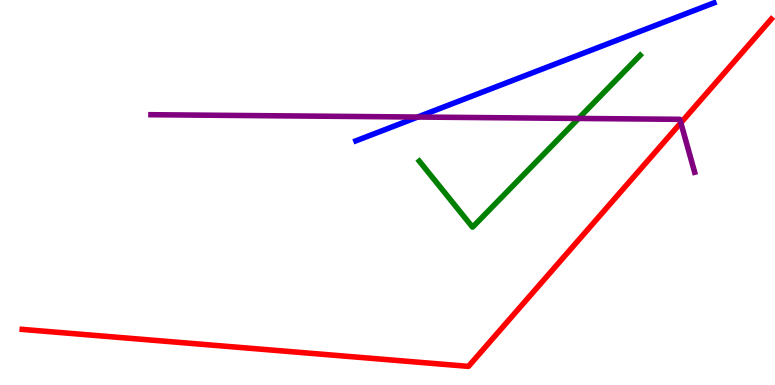[{'lines': ['blue', 'red'], 'intersections': []}, {'lines': ['green', 'red'], 'intersections': []}, {'lines': ['purple', 'red'], 'intersections': [{'x': 8.79, 'y': 6.81}]}, {'lines': ['blue', 'green'], 'intersections': []}, {'lines': ['blue', 'purple'], 'intersections': [{'x': 5.39, 'y': 6.96}]}, {'lines': ['green', 'purple'], 'intersections': [{'x': 7.47, 'y': 6.92}]}]